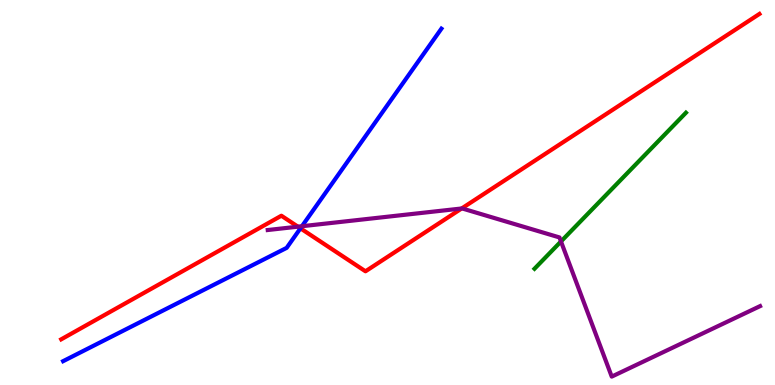[{'lines': ['blue', 'red'], 'intersections': [{'x': 3.88, 'y': 4.07}]}, {'lines': ['green', 'red'], 'intersections': []}, {'lines': ['purple', 'red'], 'intersections': [{'x': 3.84, 'y': 4.11}, {'x': 5.96, 'y': 4.59}]}, {'lines': ['blue', 'green'], 'intersections': []}, {'lines': ['blue', 'purple'], 'intersections': [{'x': 3.9, 'y': 4.12}]}, {'lines': ['green', 'purple'], 'intersections': [{'x': 7.24, 'y': 3.73}]}]